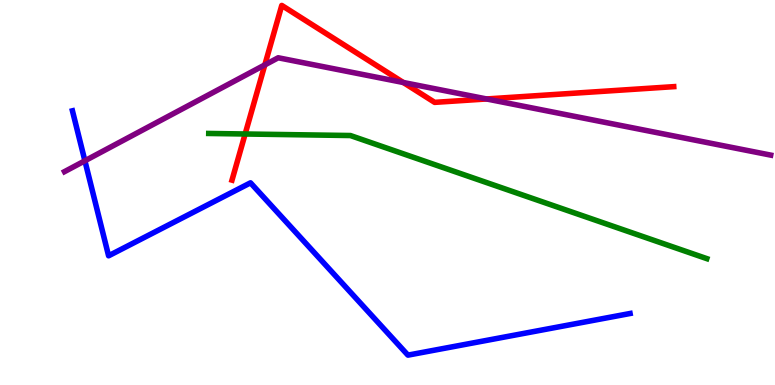[{'lines': ['blue', 'red'], 'intersections': []}, {'lines': ['green', 'red'], 'intersections': [{'x': 3.16, 'y': 6.52}]}, {'lines': ['purple', 'red'], 'intersections': [{'x': 3.42, 'y': 8.31}, {'x': 5.2, 'y': 7.86}, {'x': 6.28, 'y': 7.43}]}, {'lines': ['blue', 'green'], 'intersections': []}, {'lines': ['blue', 'purple'], 'intersections': [{'x': 1.1, 'y': 5.82}]}, {'lines': ['green', 'purple'], 'intersections': []}]